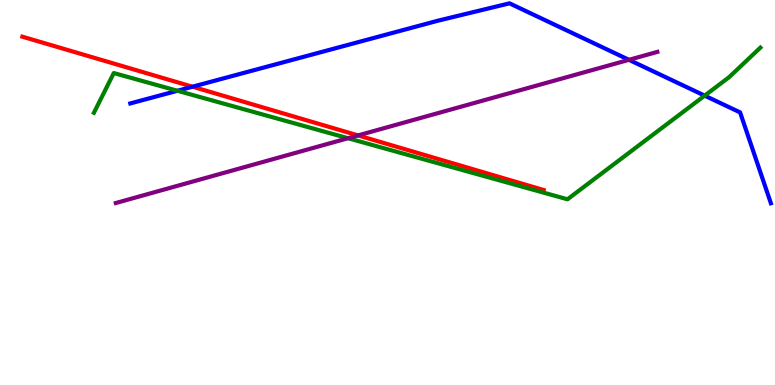[{'lines': ['blue', 'red'], 'intersections': [{'x': 2.48, 'y': 7.75}]}, {'lines': ['green', 'red'], 'intersections': []}, {'lines': ['purple', 'red'], 'intersections': [{'x': 4.62, 'y': 6.48}]}, {'lines': ['blue', 'green'], 'intersections': [{'x': 2.29, 'y': 7.64}, {'x': 9.09, 'y': 7.52}]}, {'lines': ['blue', 'purple'], 'intersections': [{'x': 8.12, 'y': 8.45}]}, {'lines': ['green', 'purple'], 'intersections': [{'x': 4.49, 'y': 6.41}]}]